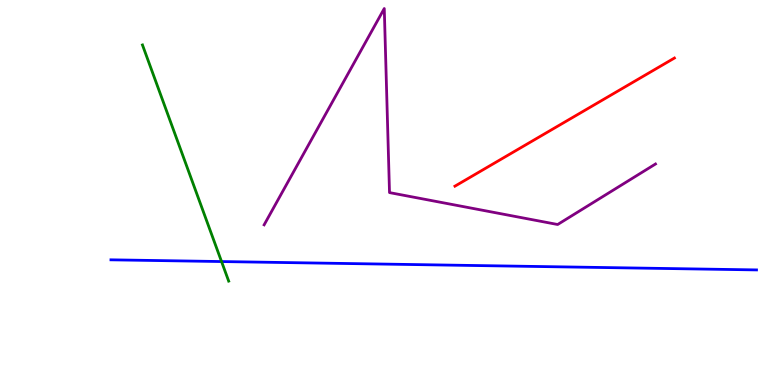[{'lines': ['blue', 'red'], 'intersections': []}, {'lines': ['green', 'red'], 'intersections': []}, {'lines': ['purple', 'red'], 'intersections': []}, {'lines': ['blue', 'green'], 'intersections': [{'x': 2.86, 'y': 3.21}]}, {'lines': ['blue', 'purple'], 'intersections': []}, {'lines': ['green', 'purple'], 'intersections': []}]